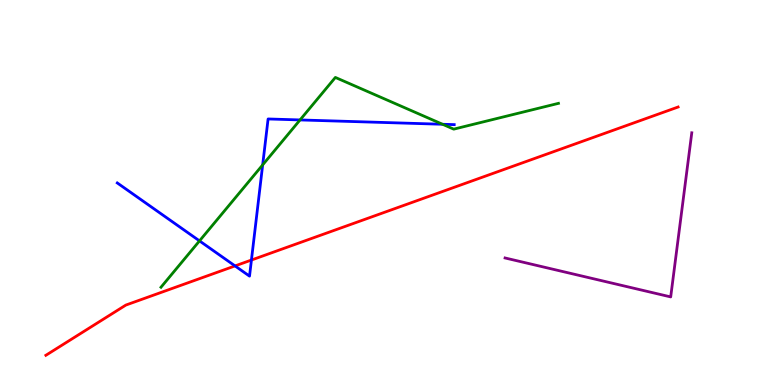[{'lines': ['blue', 'red'], 'intersections': [{'x': 3.03, 'y': 3.09}, {'x': 3.24, 'y': 3.25}]}, {'lines': ['green', 'red'], 'intersections': []}, {'lines': ['purple', 'red'], 'intersections': []}, {'lines': ['blue', 'green'], 'intersections': [{'x': 2.57, 'y': 3.74}, {'x': 3.39, 'y': 5.72}, {'x': 3.87, 'y': 6.88}, {'x': 5.71, 'y': 6.77}]}, {'lines': ['blue', 'purple'], 'intersections': []}, {'lines': ['green', 'purple'], 'intersections': []}]